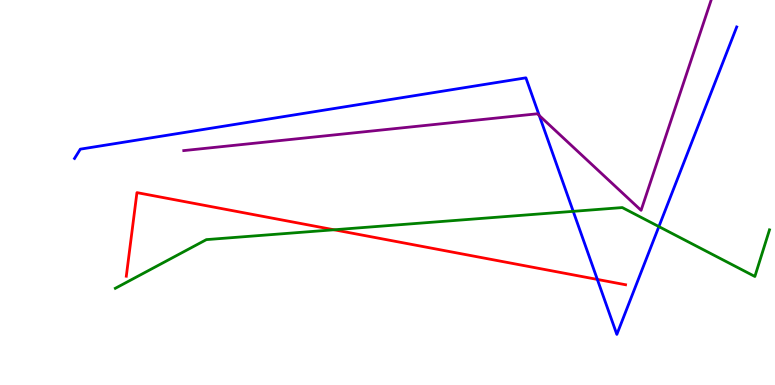[{'lines': ['blue', 'red'], 'intersections': [{'x': 7.71, 'y': 2.74}]}, {'lines': ['green', 'red'], 'intersections': [{'x': 4.31, 'y': 4.03}]}, {'lines': ['purple', 'red'], 'intersections': []}, {'lines': ['blue', 'green'], 'intersections': [{'x': 7.4, 'y': 4.51}, {'x': 8.5, 'y': 4.11}]}, {'lines': ['blue', 'purple'], 'intersections': [{'x': 6.96, 'y': 7.0}]}, {'lines': ['green', 'purple'], 'intersections': []}]